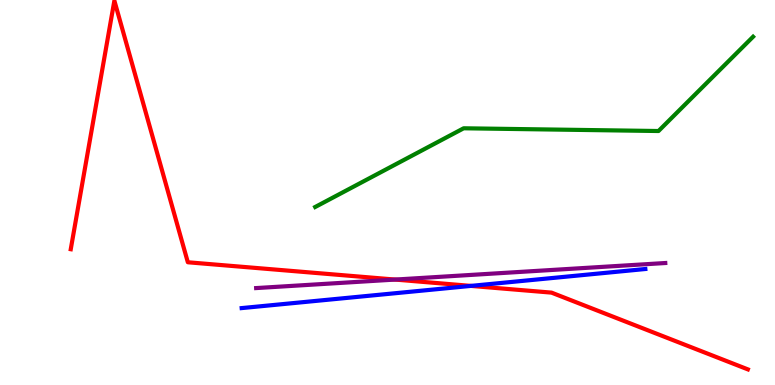[{'lines': ['blue', 'red'], 'intersections': [{'x': 6.08, 'y': 2.57}]}, {'lines': ['green', 'red'], 'intersections': []}, {'lines': ['purple', 'red'], 'intersections': [{'x': 5.1, 'y': 2.74}]}, {'lines': ['blue', 'green'], 'intersections': []}, {'lines': ['blue', 'purple'], 'intersections': []}, {'lines': ['green', 'purple'], 'intersections': []}]